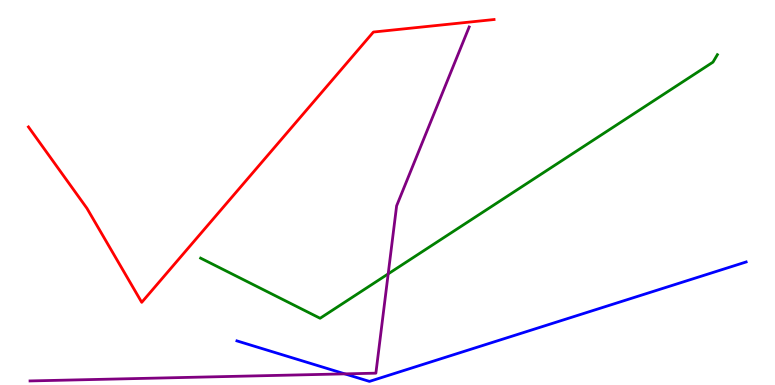[{'lines': ['blue', 'red'], 'intersections': []}, {'lines': ['green', 'red'], 'intersections': []}, {'lines': ['purple', 'red'], 'intersections': []}, {'lines': ['blue', 'green'], 'intersections': []}, {'lines': ['blue', 'purple'], 'intersections': [{'x': 4.45, 'y': 0.289}]}, {'lines': ['green', 'purple'], 'intersections': [{'x': 5.01, 'y': 2.89}]}]